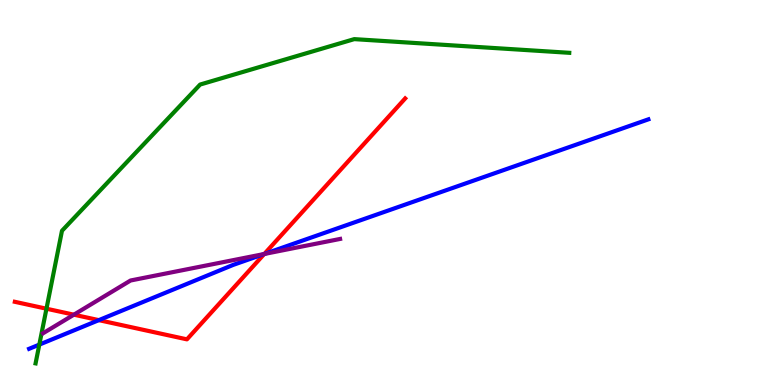[{'lines': ['blue', 'red'], 'intersections': [{'x': 1.28, 'y': 1.68}, {'x': 3.41, 'y': 3.4}]}, {'lines': ['green', 'red'], 'intersections': [{'x': 0.6, 'y': 1.98}]}, {'lines': ['purple', 'red'], 'intersections': [{'x': 0.953, 'y': 1.83}, {'x': 3.41, 'y': 3.4}]}, {'lines': ['blue', 'green'], 'intersections': [{'x': 0.507, 'y': 1.05}]}, {'lines': ['blue', 'purple'], 'intersections': [{'x': 3.41, 'y': 3.4}]}, {'lines': ['green', 'purple'], 'intersections': []}]